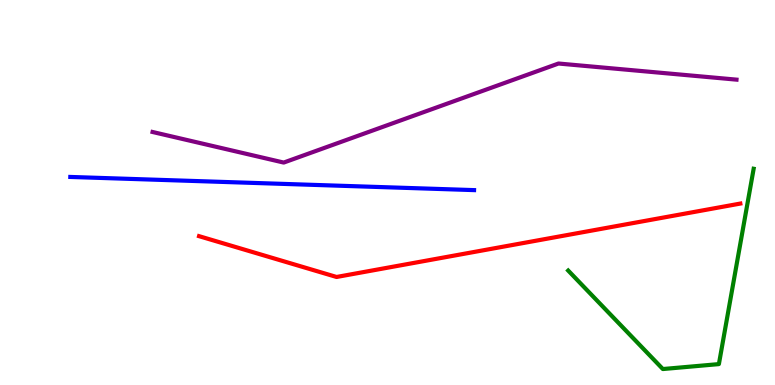[{'lines': ['blue', 'red'], 'intersections': []}, {'lines': ['green', 'red'], 'intersections': []}, {'lines': ['purple', 'red'], 'intersections': []}, {'lines': ['blue', 'green'], 'intersections': []}, {'lines': ['blue', 'purple'], 'intersections': []}, {'lines': ['green', 'purple'], 'intersections': []}]